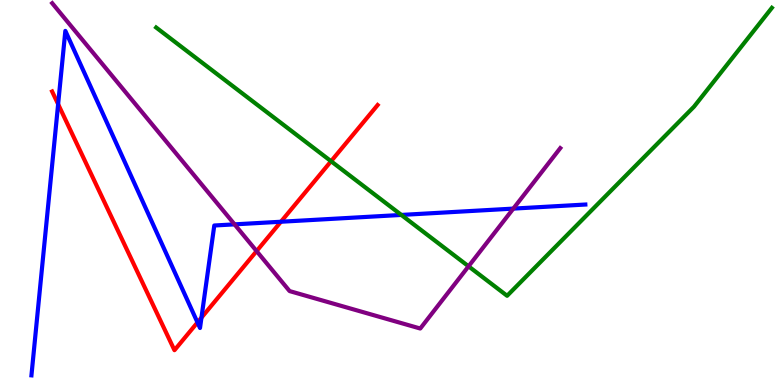[{'lines': ['blue', 'red'], 'intersections': [{'x': 0.75, 'y': 7.29}, {'x': 2.55, 'y': 1.63}, {'x': 2.6, 'y': 1.75}, {'x': 3.62, 'y': 4.24}]}, {'lines': ['green', 'red'], 'intersections': [{'x': 4.27, 'y': 5.81}]}, {'lines': ['purple', 'red'], 'intersections': [{'x': 3.31, 'y': 3.48}]}, {'lines': ['blue', 'green'], 'intersections': [{'x': 5.18, 'y': 4.42}]}, {'lines': ['blue', 'purple'], 'intersections': [{'x': 3.03, 'y': 4.17}, {'x': 6.62, 'y': 4.58}]}, {'lines': ['green', 'purple'], 'intersections': [{'x': 6.05, 'y': 3.08}]}]